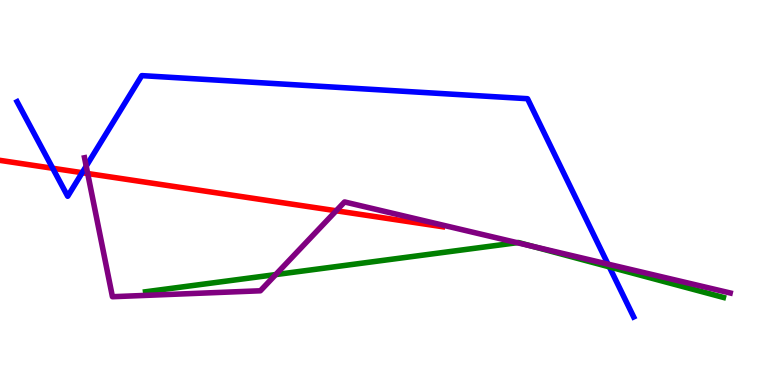[{'lines': ['blue', 'red'], 'intersections': [{'x': 0.68, 'y': 5.63}, {'x': 1.06, 'y': 5.51}]}, {'lines': ['green', 'red'], 'intersections': []}, {'lines': ['purple', 'red'], 'intersections': [{'x': 1.13, 'y': 5.49}, {'x': 4.34, 'y': 4.53}]}, {'lines': ['blue', 'green'], 'intersections': [{'x': 7.86, 'y': 3.07}]}, {'lines': ['blue', 'purple'], 'intersections': [{'x': 1.11, 'y': 5.68}, {'x': 7.84, 'y': 3.14}]}, {'lines': ['green', 'purple'], 'intersections': [{'x': 3.56, 'y': 2.87}, {'x': 6.67, 'y': 3.7}, {'x': 6.87, 'y': 3.6}]}]